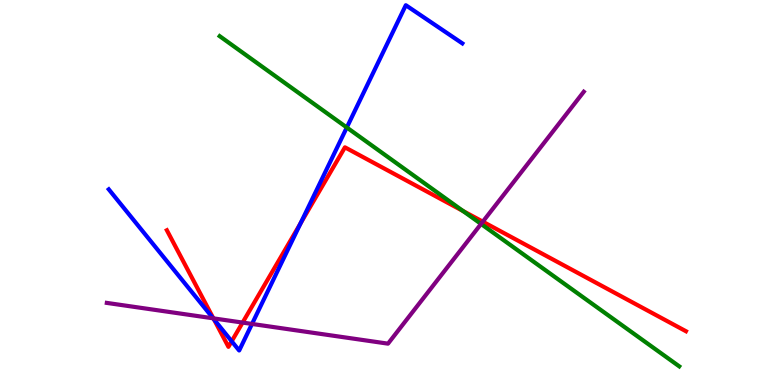[{'lines': ['blue', 'red'], 'intersections': [{'x': 2.76, 'y': 1.71}, {'x': 2.99, 'y': 1.14}, {'x': 3.88, 'y': 4.2}]}, {'lines': ['green', 'red'], 'intersections': [{'x': 5.98, 'y': 4.52}]}, {'lines': ['purple', 'red'], 'intersections': [{'x': 2.75, 'y': 1.73}, {'x': 3.13, 'y': 1.62}, {'x': 6.23, 'y': 4.24}]}, {'lines': ['blue', 'green'], 'intersections': [{'x': 4.47, 'y': 6.69}]}, {'lines': ['blue', 'purple'], 'intersections': [{'x': 2.75, 'y': 1.73}, {'x': 3.25, 'y': 1.59}]}, {'lines': ['green', 'purple'], 'intersections': [{'x': 6.21, 'y': 4.18}]}]